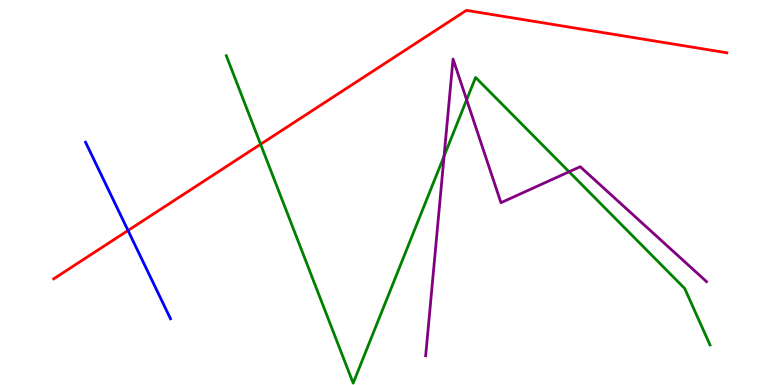[{'lines': ['blue', 'red'], 'intersections': [{'x': 1.65, 'y': 4.01}]}, {'lines': ['green', 'red'], 'intersections': [{'x': 3.36, 'y': 6.25}]}, {'lines': ['purple', 'red'], 'intersections': []}, {'lines': ['blue', 'green'], 'intersections': []}, {'lines': ['blue', 'purple'], 'intersections': []}, {'lines': ['green', 'purple'], 'intersections': [{'x': 5.73, 'y': 5.95}, {'x': 6.02, 'y': 7.41}, {'x': 7.34, 'y': 5.54}]}]